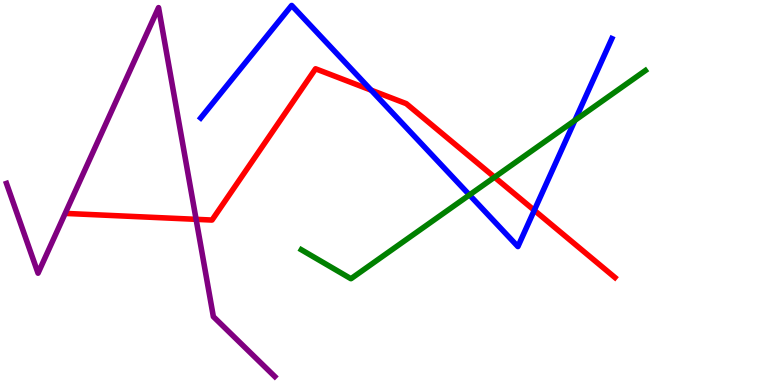[{'lines': ['blue', 'red'], 'intersections': [{'x': 4.79, 'y': 7.66}, {'x': 6.89, 'y': 4.54}]}, {'lines': ['green', 'red'], 'intersections': [{'x': 6.38, 'y': 5.4}]}, {'lines': ['purple', 'red'], 'intersections': [{'x': 2.53, 'y': 4.3}]}, {'lines': ['blue', 'green'], 'intersections': [{'x': 6.06, 'y': 4.94}, {'x': 7.42, 'y': 6.87}]}, {'lines': ['blue', 'purple'], 'intersections': []}, {'lines': ['green', 'purple'], 'intersections': []}]